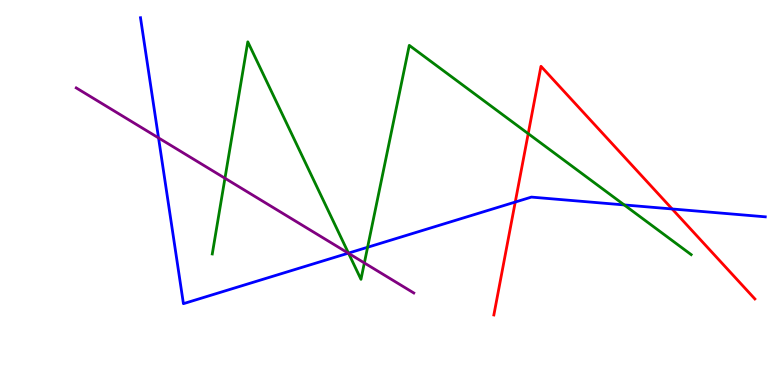[{'lines': ['blue', 'red'], 'intersections': [{'x': 6.65, 'y': 4.75}, {'x': 8.67, 'y': 4.57}]}, {'lines': ['green', 'red'], 'intersections': [{'x': 6.82, 'y': 6.53}]}, {'lines': ['purple', 'red'], 'intersections': []}, {'lines': ['blue', 'green'], 'intersections': [{'x': 4.5, 'y': 3.43}, {'x': 4.74, 'y': 3.58}, {'x': 8.05, 'y': 4.68}]}, {'lines': ['blue', 'purple'], 'intersections': [{'x': 2.05, 'y': 6.42}, {'x': 4.49, 'y': 3.42}]}, {'lines': ['green', 'purple'], 'intersections': [{'x': 2.9, 'y': 5.37}, {'x': 4.5, 'y': 3.42}, {'x': 4.7, 'y': 3.17}]}]